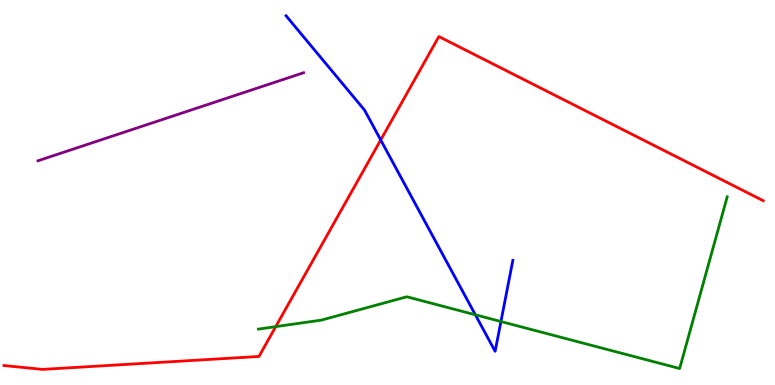[{'lines': ['blue', 'red'], 'intersections': [{'x': 4.91, 'y': 6.36}]}, {'lines': ['green', 'red'], 'intersections': [{'x': 3.56, 'y': 1.52}]}, {'lines': ['purple', 'red'], 'intersections': []}, {'lines': ['blue', 'green'], 'intersections': [{'x': 6.13, 'y': 1.82}, {'x': 6.46, 'y': 1.65}]}, {'lines': ['blue', 'purple'], 'intersections': []}, {'lines': ['green', 'purple'], 'intersections': []}]